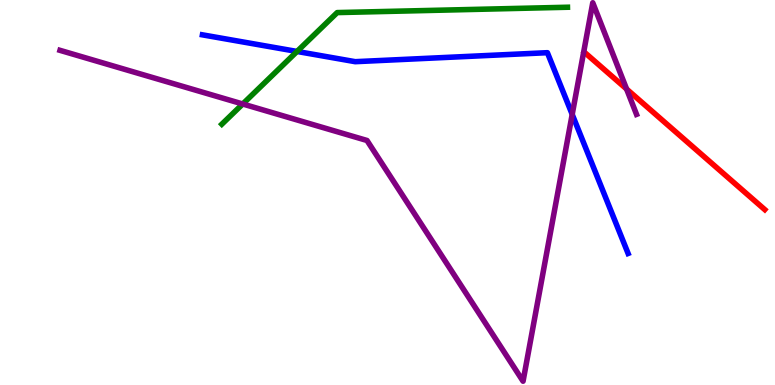[{'lines': ['blue', 'red'], 'intersections': []}, {'lines': ['green', 'red'], 'intersections': []}, {'lines': ['purple', 'red'], 'intersections': [{'x': 8.09, 'y': 7.69}]}, {'lines': ['blue', 'green'], 'intersections': [{'x': 3.83, 'y': 8.66}]}, {'lines': ['blue', 'purple'], 'intersections': [{'x': 7.38, 'y': 7.03}]}, {'lines': ['green', 'purple'], 'intersections': [{'x': 3.13, 'y': 7.3}]}]